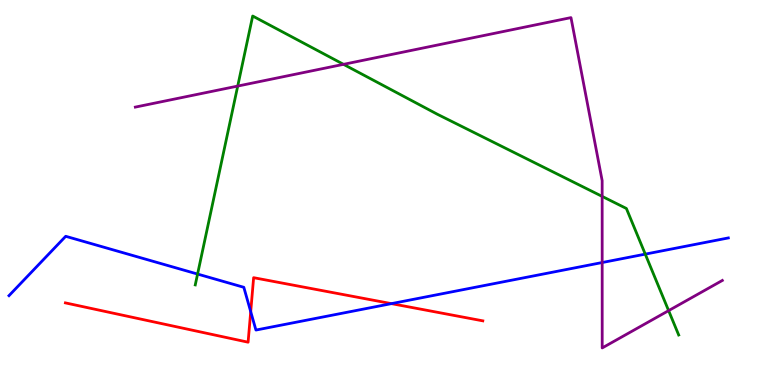[{'lines': ['blue', 'red'], 'intersections': [{'x': 3.24, 'y': 1.9}, {'x': 5.05, 'y': 2.11}]}, {'lines': ['green', 'red'], 'intersections': []}, {'lines': ['purple', 'red'], 'intersections': []}, {'lines': ['blue', 'green'], 'intersections': [{'x': 2.55, 'y': 2.88}, {'x': 8.33, 'y': 3.4}]}, {'lines': ['blue', 'purple'], 'intersections': [{'x': 7.77, 'y': 3.18}]}, {'lines': ['green', 'purple'], 'intersections': [{'x': 3.07, 'y': 7.76}, {'x': 4.43, 'y': 8.33}, {'x': 7.77, 'y': 4.9}, {'x': 8.63, 'y': 1.93}]}]